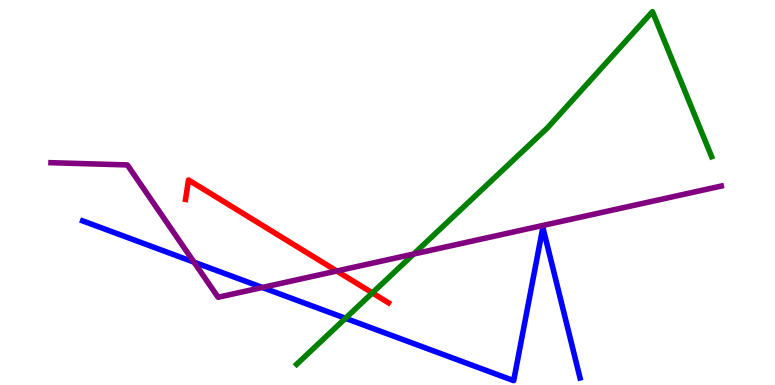[{'lines': ['blue', 'red'], 'intersections': []}, {'lines': ['green', 'red'], 'intersections': [{'x': 4.81, 'y': 2.39}]}, {'lines': ['purple', 'red'], 'intersections': [{'x': 4.35, 'y': 2.96}]}, {'lines': ['blue', 'green'], 'intersections': [{'x': 4.46, 'y': 1.73}]}, {'lines': ['blue', 'purple'], 'intersections': [{'x': 2.5, 'y': 3.19}, {'x': 3.38, 'y': 2.53}]}, {'lines': ['green', 'purple'], 'intersections': [{'x': 5.34, 'y': 3.4}]}]